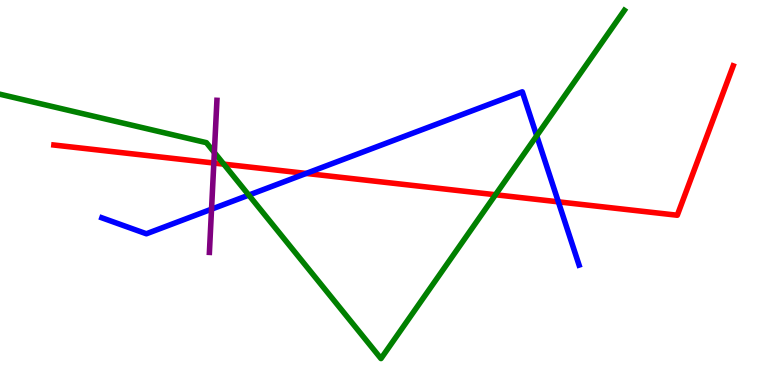[{'lines': ['blue', 'red'], 'intersections': [{'x': 3.95, 'y': 5.5}, {'x': 7.2, 'y': 4.76}]}, {'lines': ['green', 'red'], 'intersections': [{'x': 2.89, 'y': 5.74}, {'x': 6.39, 'y': 4.94}]}, {'lines': ['purple', 'red'], 'intersections': [{'x': 2.76, 'y': 5.77}]}, {'lines': ['blue', 'green'], 'intersections': [{'x': 3.21, 'y': 4.93}, {'x': 6.93, 'y': 6.47}]}, {'lines': ['blue', 'purple'], 'intersections': [{'x': 2.73, 'y': 4.57}]}, {'lines': ['green', 'purple'], 'intersections': [{'x': 2.77, 'y': 6.04}]}]